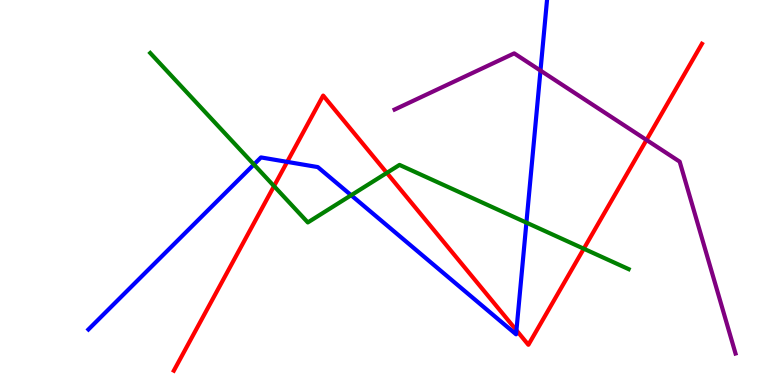[{'lines': ['blue', 'red'], 'intersections': [{'x': 3.71, 'y': 5.8}, {'x': 6.66, 'y': 1.42}]}, {'lines': ['green', 'red'], 'intersections': [{'x': 3.54, 'y': 5.17}, {'x': 4.99, 'y': 5.51}, {'x': 7.53, 'y': 3.54}]}, {'lines': ['purple', 'red'], 'intersections': [{'x': 8.34, 'y': 6.36}]}, {'lines': ['blue', 'green'], 'intersections': [{'x': 3.28, 'y': 5.73}, {'x': 4.53, 'y': 4.93}, {'x': 6.79, 'y': 4.22}]}, {'lines': ['blue', 'purple'], 'intersections': [{'x': 6.97, 'y': 8.17}]}, {'lines': ['green', 'purple'], 'intersections': []}]